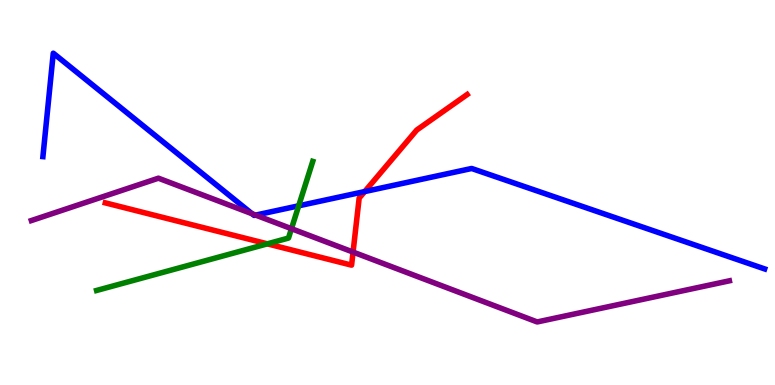[{'lines': ['blue', 'red'], 'intersections': [{'x': 4.71, 'y': 5.02}]}, {'lines': ['green', 'red'], 'intersections': [{'x': 3.45, 'y': 3.67}]}, {'lines': ['purple', 'red'], 'intersections': [{'x': 4.56, 'y': 3.45}]}, {'lines': ['blue', 'green'], 'intersections': [{'x': 3.85, 'y': 4.65}]}, {'lines': ['blue', 'purple'], 'intersections': [{'x': 3.25, 'y': 4.45}, {'x': 3.3, 'y': 4.41}]}, {'lines': ['green', 'purple'], 'intersections': [{'x': 3.76, 'y': 4.06}]}]